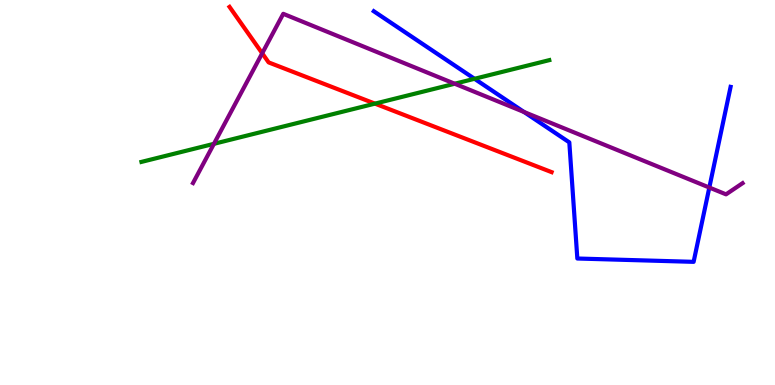[{'lines': ['blue', 'red'], 'intersections': []}, {'lines': ['green', 'red'], 'intersections': [{'x': 4.84, 'y': 7.31}]}, {'lines': ['purple', 'red'], 'intersections': [{'x': 3.38, 'y': 8.62}]}, {'lines': ['blue', 'green'], 'intersections': [{'x': 6.12, 'y': 7.95}]}, {'lines': ['blue', 'purple'], 'intersections': [{'x': 6.76, 'y': 7.09}, {'x': 9.15, 'y': 5.13}]}, {'lines': ['green', 'purple'], 'intersections': [{'x': 2.76, 'y': 6.26}, {'x': 5.87, 'y': 7.83}]}]